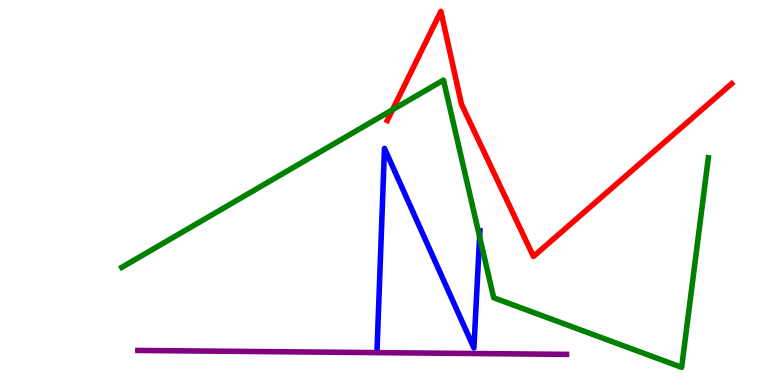[{'lines': ['blue', 'red'], 'intersections': []}, {'lines': ['green', 'red'], 'intersections': [{'x': 5.06, 'y': 7.15}]}, {'lines': ['purple', 'red'], 'intersections': []}, {'lines': ['blue', 'green'], 'intersections': [{'x': 6.19, 'y': 3.85}]}, {'lines': ['blue', 'purple'], 'intersections': []}, {'lines': ['green', 'purple'], 'intersections': []}]